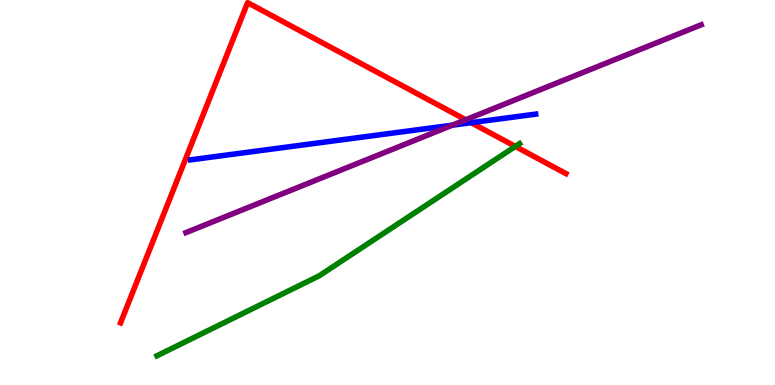[{'lines': ['blue', 'red'], 'intersections': [{'x': 6.08, 'y': 6.81}]}, {'lines': ['green', 'red'], 'intersections': [{'x': 6.65, 'y': 6.2}]}, {'lines': ['purple', 'red'], 'intersections': [{'x': 6.01, 'y': 6.89}]}, {'lines': ['blue', 'green'], 'intersections': []}, {'lines': ['blue', 'purple'], 'intersections': [{'x': 5.84, 'y': 6.75}]}, {'lines': ['green', 'purple'], 'intersections': []}]